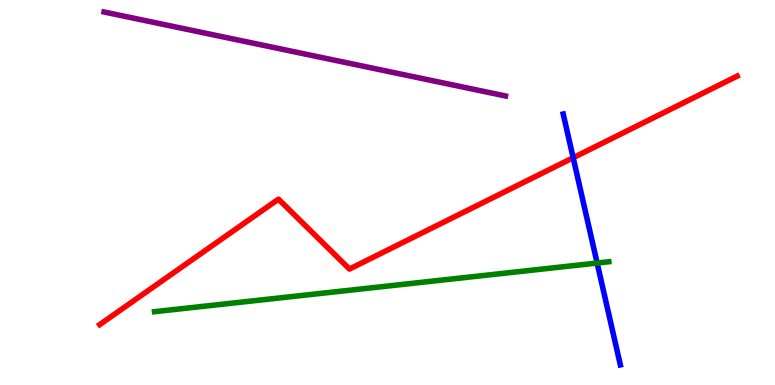[{'lines': ['blue', 'red'], 'intersections': [{'x': 7.4, 'y': 5.9}]}, {'lines': ['green', 'red'], 'intersections': []}, {'lines': ['purple', 'red'], 'intersections': []}, {'lines': ['blue', 'green'], 'intersections': [{'x': 7.71, 'y': 3.17}]}, {'lines': ['blue', 'purple'], 'intersections': []}, {'lines': ['green', 'purple'], 'intersections': []}]